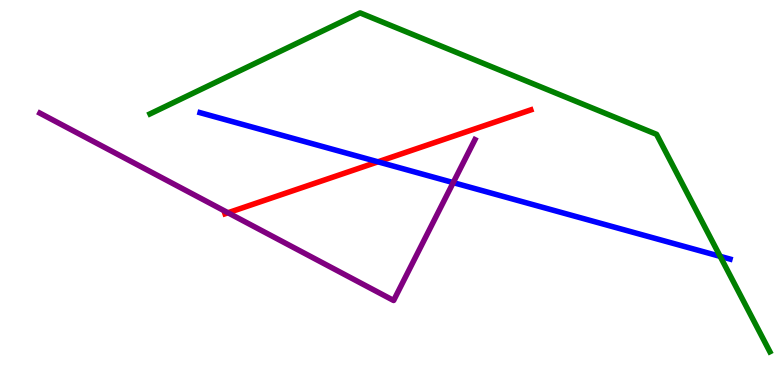[{'lines': ['blue', 'red'], 'intersections': [{'x': 4.88, 'y': 5.8}]}, {'lines': ['green', 'red'], 'intersections': []}, {'lines': ['purple', 'red'], 'intersections': [{'x': 2.94, 'y': 4.47}]}, {'lines': ['blue', 'green'], 'intersections': [{'x': 9.29, 'y': 3.34}]}, {'lines': ['blue', 'purple'], 'intersections': [{'x': 5.85, 'y': 5.26}]}, {'lines': ['green', 'purple'], 'intersections': []}]